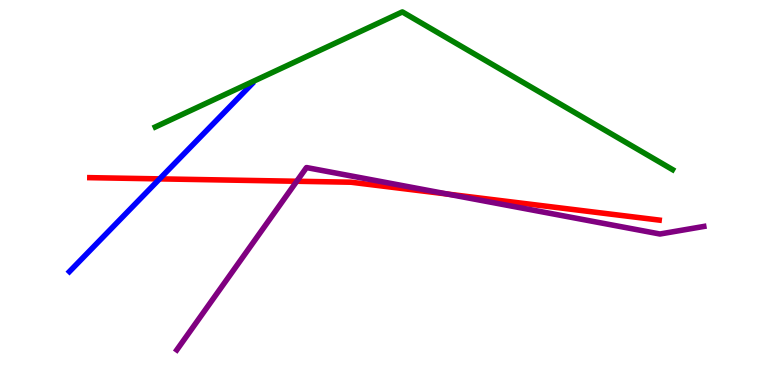[{'lines': ['blue', 'red'], 'intersections': [{'x': 2.06, 'y': 5.35}]}, {'lines': ['green', 'red'], 'intersections': []}, {'lines': ['purple', 'red'], 'intersections': [{'x': 3.83, 'y': 5.29}, {'x': 5.78, 'y': 4.96}]}, {'lines': ['blue', 'green'], 'intersections': []}, {'lines': ['blue', 'purple'], 'intersections': []}, {'lines': ['green', 'purple'], 'intersections': []}]